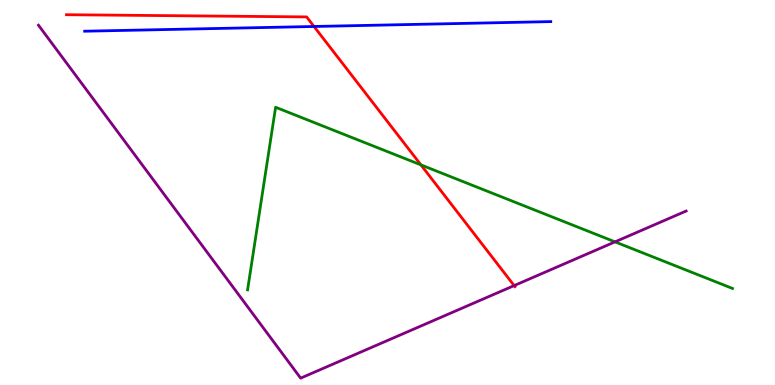[{'lines': ['blue', 'red'], 'intersections': [{'x': 4.05, 'y': 9.31}]}, {'lines': ['green', 'red'], 'intersections': [{'x': 5.43, 'y': 5.72}]}, {'lines': ['purple', 'red'], 'intersections': [{'x': 6.63, 'y': 2.58}]}, {'lines': ['blue', 'green'], 'intersections': []}, {'lines': ['blue', 'purple'], 'intersections': []}, {'lines': ['green', 'purple'], 'intersections': [{'x': 7.94, 'y': 3.72}]}]